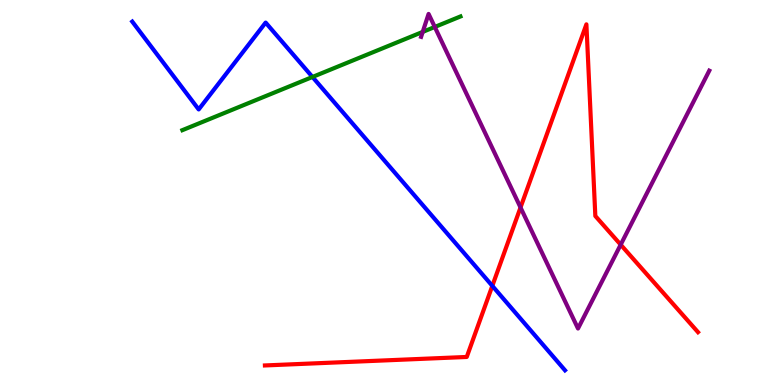[{'lines': ['blue', 'red'], 'intersections': [{'x': 6.35, 'y': 2.57}]}, {'lines': ['green', 'red'], 'intersections': []}, {'lines': ['purple', 'red'], 'intersections': [{'x': 6.72, 'y': 4.61}, {'x': 8.01, 'y': 3.64}]}, {'lines': ['blue', 'green'], 'intersections': [{'x': 4.03, 'y': 8.0}]}, {'lines': ['blue', 'purple'], 'intersections': []}, {'lines': ['green', 'purple'], 'intersections': [{'x': 5.45, 'y': 9.17}, {'x': 5.61, 'y': 9.3}]}]